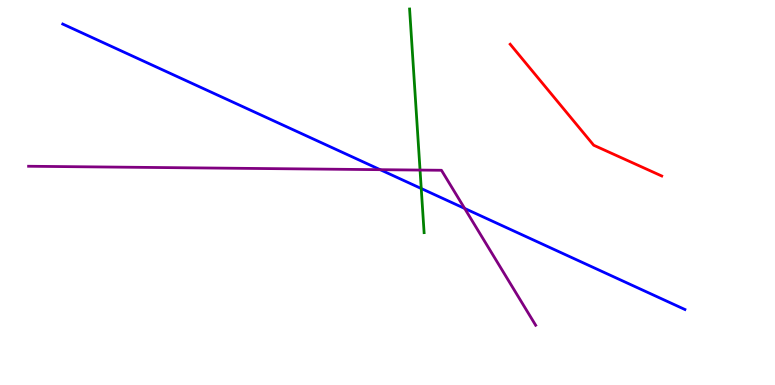[{'lines': ['blue', 'red'], 'intersections': []}, {'lines': ['green', 'red'], 'intersections': []}, {'lines': ['purple', 'red'], 'intersections': []}, {'lines': ['blue', 'green'], 'intersections': [{'x': 5.44, 'y': 5.1}]}, {'lines': ['blue', 'purple'], 'intersections': [{'x': 4.91, 'y': 5.59}, {'x': 6.0, 'y': 4.59}]}, {'lines': ['green', 'purple'], 'intersections': [{'x': 5.42, 'y': 5.58}]}]